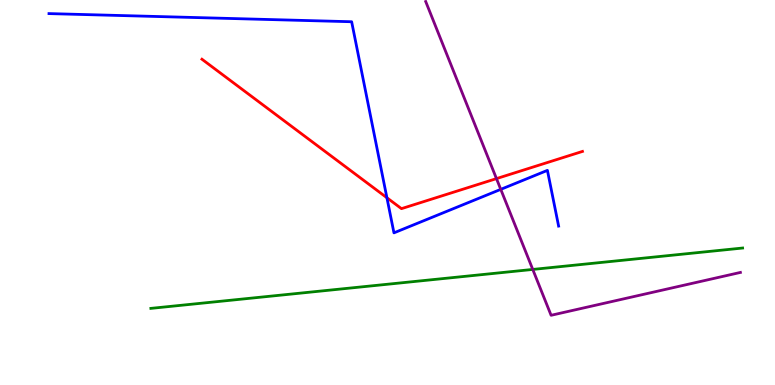[{'lines': ['blue', 'red'], 'intersections': [{'x': 4.99, 'y': 4.86}]}, {'lines': ['green', 'red'], 'intersections': []}, {'lines': ['purple', 'red'], 'intersections': [{'x': 6.41, 'y': 5.36}]}, {'lines': ['blue', 'green'], 'intersections': []}, {'lines': ['blue', 'purple'], 'intersections': [{'x': 6.46, 'y': 5.08}]}, {'lines': ['green', 'purple'], 'intersections': [{'x': 6.87, 'y': 3.0}]}]